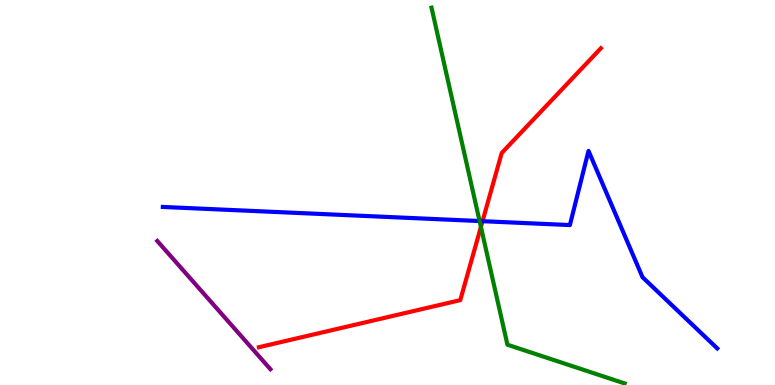[{'lines': ['blue', 'red'], 'intersections': [{'x': 6.23, 'y': 4.25}]}, {'lines': ['green', 'red'], 'intersections': [{'x': 6.21, 'y': 4.11}]}, {'lines': ['purple', 'red'], 'intersections': []}, {'lines': ['blue', 'green'], 'intersections': [{'x': 6.19, 'y': 4.26}]}, {'lines': ['blue', 'purple'], 'intersections': []}, {'lines': ['green', 'purple'], 'intersections': []}]